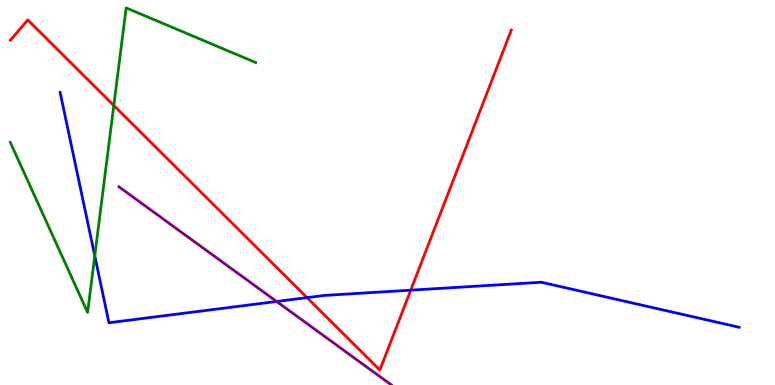[{'lines': ['blue', 'red'], 'intersections': [{'x': 3.96, 'y': 2.27}, {'x': 5.3, 'y': 2.46}]}, {'lines': ['green', 'red'], 'intersections': [{'x': 1.47, 'y': 7.26}]}, {'lines': ['purple', 'red'], 'intersections': []}, {'lines': ['blue', 'green'], 'intersections': [{'x': 1.22, 'y': 3.35}]}, {'lines': ['blue', 'purple'], 'intersections': [{'x': 3.57, 'y': 2.17}]}, {'lines': ['green', 'purple'], 'intersections': []}]